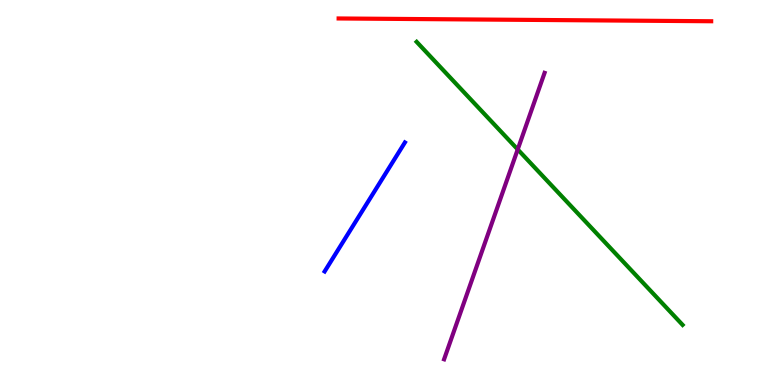[{'lines': ['blue', 'red'], 'intersections': []}, {'lines': ['green', 'red'], 'intersections': []}, {'lines': ['purple', 'red'], 'intersections': []}, {'lines': ['blue', 'green'], 'intersections': []}, {'lines': ['blue', 'purple'], 'intersections': []}, {'lines': ['green', 'purple'], 'intersections': [{'x': 6.68, 'y': 6.12}]}]